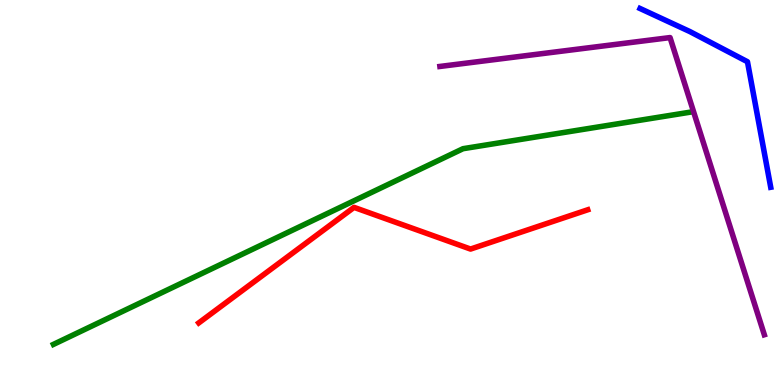[{'lines': ['blue', 'red'], 'intersections': []}, {'lines': ['green', 'red'], 'intersections': []}, {'lines': ['purple', 'red'], 'intersections': []}, {'lines': ['blue', 'green'], 'intersections': []}, {'lines': ['blue', 'purple'], 'intersections': []}, {'lines': ['green', 'purple'], 'intersections': []}]